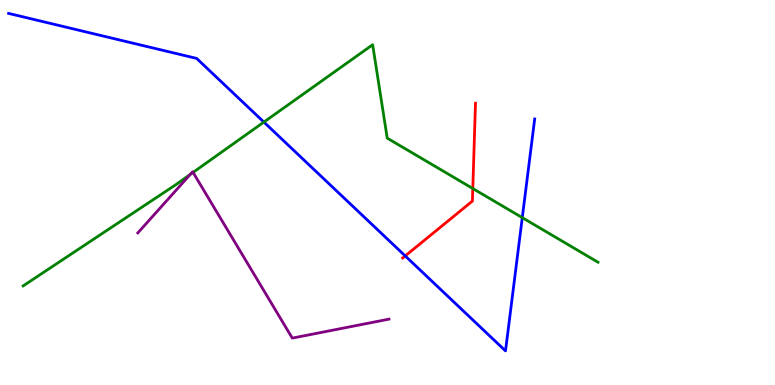[{'lines': ['blue', 'red'], 'intersections': [{'x': 5.23, 'y': 3.35}]}, {'lines': ['green', 'red'], 'intersections': [{'x': 6.1, 'y': 5.1}]}, {'lines': ['purple', 'red'], 'intersections': []}, {'lines': ['blue', 'green'], 'intersections': [{'x': 3.4, 'y': 6.83}, {'x': 6.74, 'y': 4.35}]}, {'lines': ['blue', 'purple'], 'intersections': []}, {'lines': ['green', 'purple'], 'intersections': [{'x': 2.45, 'y': 5.47}, {'x': 2.49, 'y': 5.52}]}]